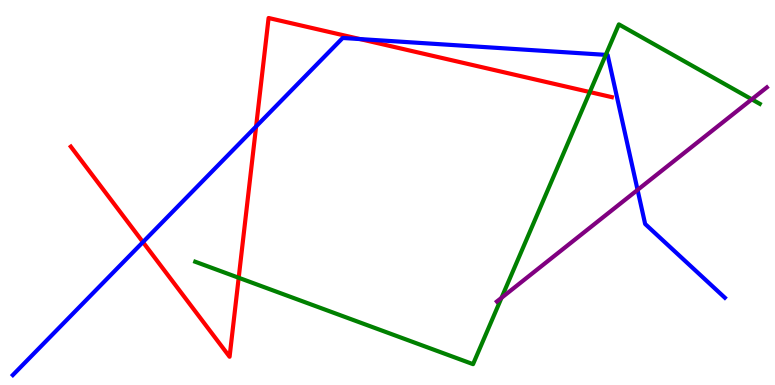[{'lines': ['blue', 'red'], 'intersections': [{'x': 1.84, 'y': 3.71}, {'x': 3.3, 'y': 6.72}, {'x': 4.65, 'y': 8.99}]}, {'lines': ['green', 'red'], 'intersections': [{'x': 3.08, 'y': 2.79}, {'x': 7.61, 'y': 7.61}]}, {'lines': ['purple', 'red'], 'intersections': []}, {'lines': ['blue', 'green'], 'intersections': [{'x': 7.82, 'y': 8.57}]}, {'lines': ['blue', 'purple'], 'intersections': [{'x': 8.23, 'y': 5.07}]}, {'lines': ['green', 'purple'], 'intersections': [{'x': 6.47, 'y': 2.26}, {'x': 9.7, 'y': 7.42}]}]